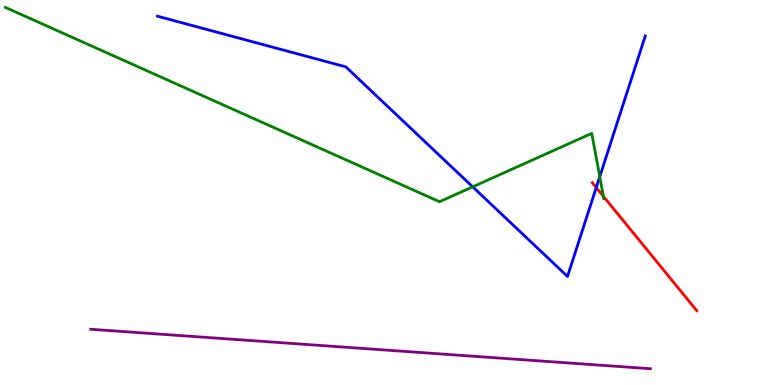[{'lines': ['blue', 'red'], 'intersections': [{'x': 7.69, 'y': 5.13}]}, {'lines': ['green', 'red'], 'intersections': [{'x': 7.79, 'y': 4.9}]}, {'lines': ['purple', 'red'], 'intersections': []}, {'lines': ['blue', 'green'], 'intersections': [{'x': 6.1, 'y': 5.15}, {'x': 7.74, 'y': 5.41}]}, {'lines': ['blue', 'purple'], 'intersections': []}, {'lines': ['green', 'purple'], 'intersections': []}]